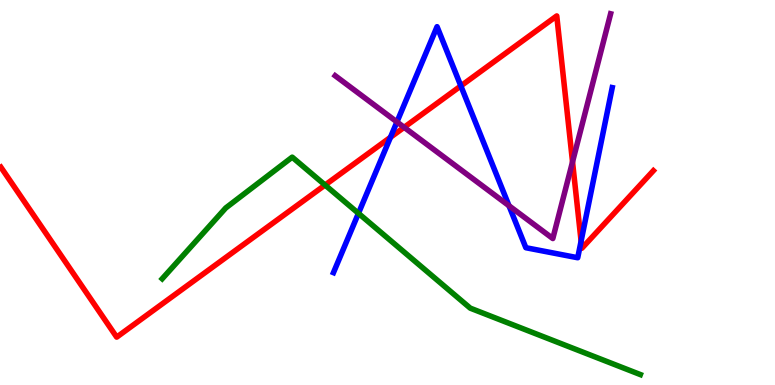[{'lines': ['blue', 'red'], 'intersections': [{'x': 5.04, 'y': 6.43}, {'x': 5.95, 'y': 7.77}, {'x': 7.5, 'y': 3.74}]}, {'lines': ['green', 'red'], 'intersections': [{'x': 4.19, 'y': 5.19}]}, {'lines': ['purple', 'red'], 'intersections': [{'x': 5.21, 'y': 6.69}, {'x': 7.39, 'y': 5.8}]}, {'lines': ['blue', 'green'], 'intersections': [{'x': 4.63, 'y': 4.46}]}, {'lines': ['blue', 'purple'], 'intersections': [{'x': 5.12, 'y': 6.83}, {'x': 6.57, 'y': 4.66}]}, {'lines': ['green', 'purple'], 'intersections': []}]